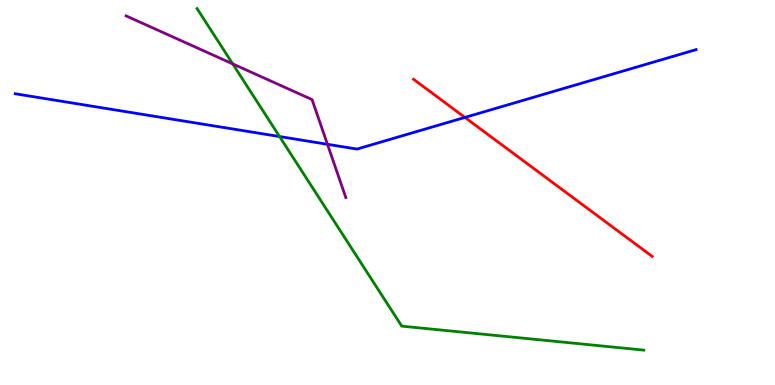[{'lines': ['blue', 'red'], 'intersections': [{'x': 6.0, 'y': 6.95}]}, {'lines': ['green', 'red'], 'intersections': []}, {'lines': ['purple', 'red'], 'intersections': []}, {'lines': ['blue', 'green'], 'intersections': [{'x': 3.61, 'y': 6.45}]}, {'lines': ['blue', 'purple'], 'intersections': [{'x': 4.23, 'y': 6.25}]}, {'lines': ['green', 'purple'], 'intersections': [{'x': 3.0, 'y': 8.34}]}]